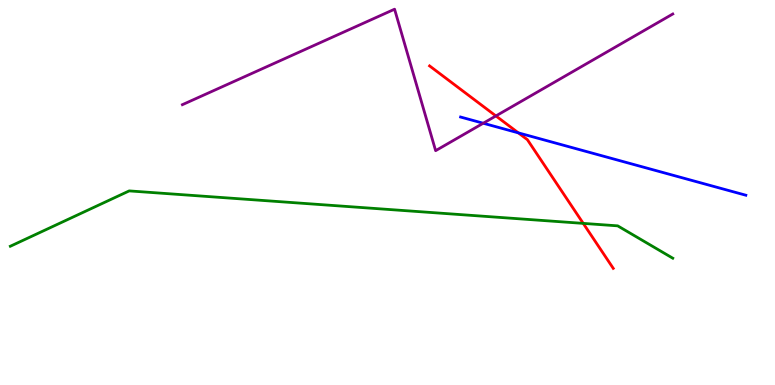[{'lines': ['blue', 'red'], 'intersections': [{'x': 6.69, 'y': 6.55}]}, {'lines': ['green', 'red'], 'intersections': [{'x': 7.53, 'y': 4.2}]}, {'lines': ['purple', 'red'], 'intersections': [{'x': 6.4, 'y': 6.99}]}, {'lines': ['blue', 'green'], 'intersections': []}, {'lines': ['blue', 'purple'], 'intersections': [{'x': 6.24, 'y': 6.8}]}, {'lines': ['green', 'purple'], 'intersections': []}]